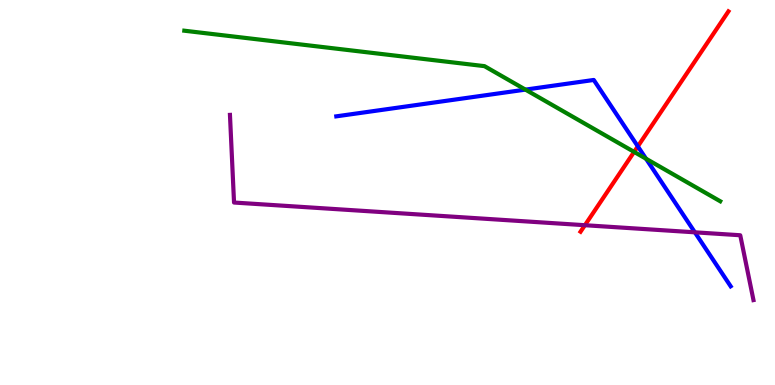[{'lines': ['blue', 'red'], 'intersections': [{'x': 8.23, 'y': 6.2}]}, {'lines': ['green', 'red'], 'intersections': [{'x': 8.18, 'y': 6.05}]}, {'lines': ['purple', 'red'], 'intersections': [{'x': 7.55, 'y': 4.15}]}, {'lines': ['blue', 'green'], 'intersections': [{'x': 6.78, 'y': 7.67}, {'x': 8.34, 'y': 5.88}]}, {'lines': ['blue', 'purple'], 'intersections': [{'x': 8.97, 'y': 3.97}]}, {'lines': ['green', 'purple'], 'intersections': []}]